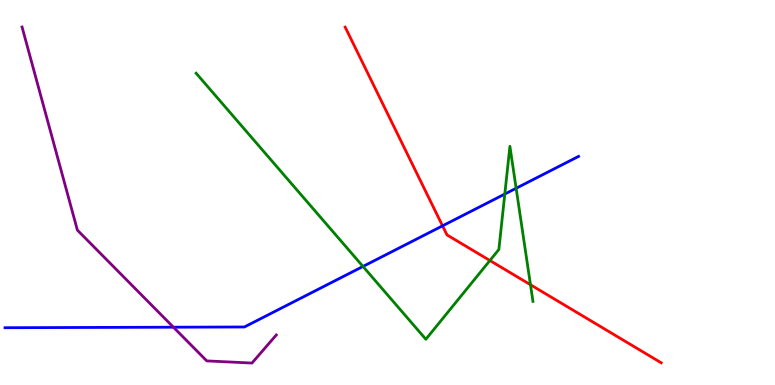[{'lines': ['blue', 'red'], 'intersections': [{'x': 5.71, 'y': 4.13}]}, {'lines': ['green', 'red'], 'intersections': [{'x': 6.32, 'y': 3.23}, {'x': 6.84, 'y': 2.6}]}, {'lines': ['purple', 'red'], 'intersections': []}, {'lines': ['blue', 'green'], 'intersections': [{'x': 4.68, 'y': 3.08}, {'x': 6.51, 'y': 4.96}, {'x': 6.66, 'y': 5.11}]}, {'lines': ['blue', 'purple'], 'intersections': [{'x': 2.24, 'y': 1.5}]}, {'lines': ['green', 'purple'], 'intersections': []}]